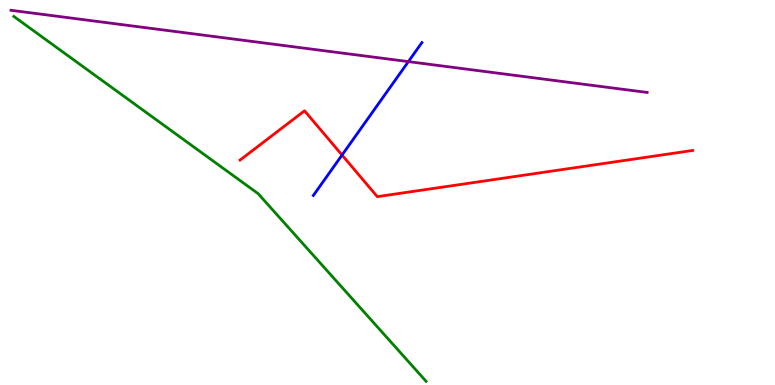[{'lines': ['blue', 'red'], 'intersections': [{'x': 4.41, 'y': 5.97}]}, {'lines': ['green', 'red'], 'intersections': []}, {'lines': ['purple', 'red'], 'intersections': []}, {'lines': ['blue', 'green'], 'intersections': []}, {'lines': ['blue', 'purple'], 'intersections': [{'x': 5.27, 'y': 8.4}]}, {'lines': ['green', 'purple'], 'intersections': []}]